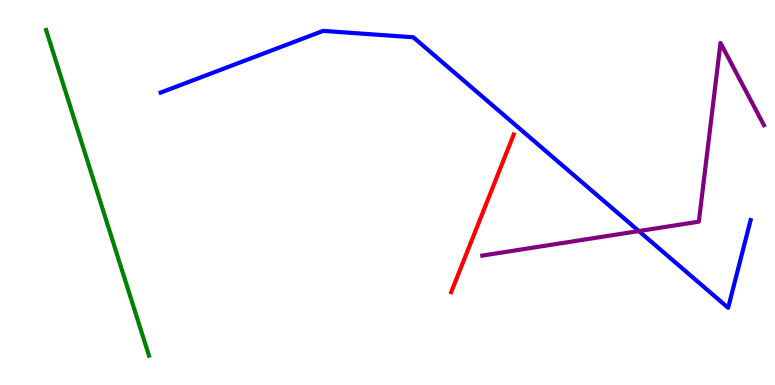[{'lines': ['blue', 'red'], 'intersections': []}, {'lines': ['green', 'red'], 'intersections': []}, {'lines': ['purple', 'red'], 'intersections': []}, {'lines': ['blue', 'green'], 'intersections': []}, {'lines': ['blue', 'purple'], 'intersections': [{'x': 8.24, 'y': 4.0}]}, {'lines': ['green', 'purple'], 'intersections': []}]